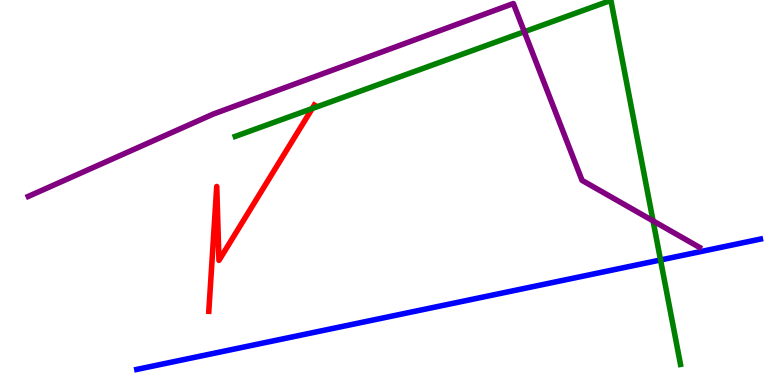[{'lines': ['blue', 'red'], 'intersections': []}, {'lines': ['green', 'red'], 'intersections': [{'x': 4.03, 'y': 7.18}]}, {'lines': ['purple', 'red'], 'intersections': []}, {'lines': ['blue', 'green'], 'intersections': [{'x': 8.52, 'y': 3.25}]}, {'lines': ['blue', 'purple'], 'intersections': []}, {'lines': ['green', 'purple'], 'intersections': [{'x': 6.77, 'y': 9.18}, {'x': 8.43, 'y': 4.26}]}]